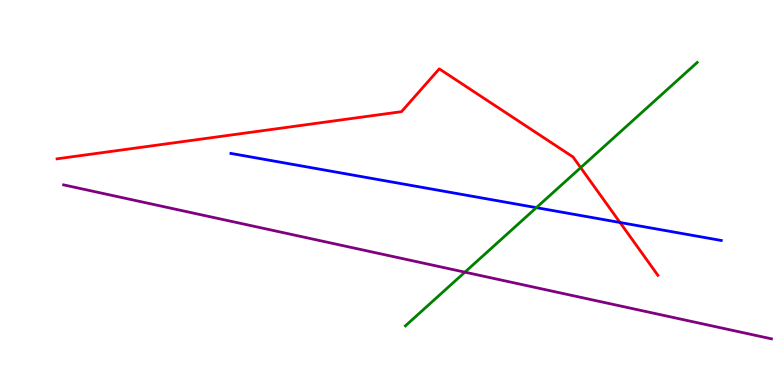[{'lines': ['blue', 'red'], 'intersections': [{'x': 8.0, 'y': 4.22}]}, {'lines': ['green', 'red'], 'intersections': [{'x': 7.49, 'y': 5.65}]}, {'lines': ['purple', 'red'], 'intersections': []}, {'lines': ['blue', 'green'], 'intersections': [{'x': 6.92, 'y': 4.61}]}, {'lines': ['blue', 'purple'], 'intersections': []}, {'lines': ['green', 'purple'], 'intersections': [{'x': 6.0, 'y': 2.93}]}]